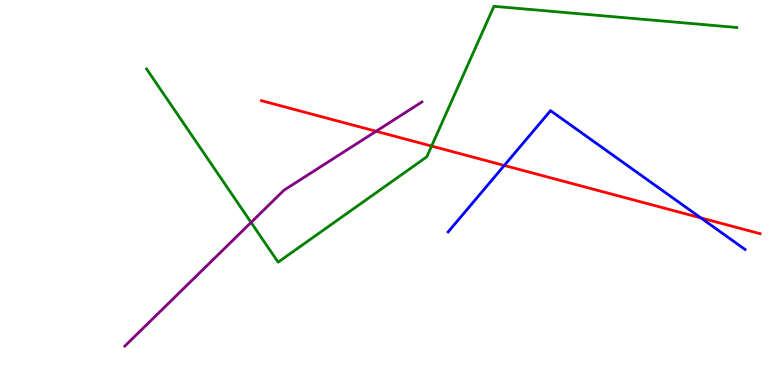[{'lines': ['blue', 'red'], 'intersections': [{'x': 6.51, 'y': 5.7}, {'x': 9.04, 'y': 4.34}]}, {'lines': ['green', 'red'], 'intersections': [{'x': 5.57, 'y': 6.21}]}, {'lines': ['purple', 'red'], 'intersections': [{'x': 4.85, 'y': 6.59}]}, {'lines': ['blue', 'green'], 'intersections': []}, {'lines': ['blue', 'purple'], 'intersections': []}, {'lines': ['green', 'purple'], 'intersections': [{'x': 3.24, 'y': 4.22}]}]